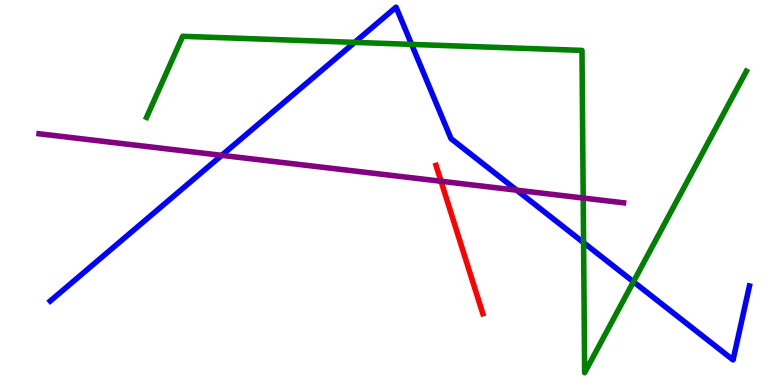[{'lines': ['blue', 'red'], 'intersections': []}, {'lines': ['green', 'red'], 'intersections': []}, {'lines': ['purple', 'red'], 'intersections': [{'x': 5.69, 'y': 5.29}]}, {'lines': ['blue', 'green'], 'intersections': [{'x': 4.58, 'y': 8.9}, {'x': 5.31, 'y': 8.85}, {'x': 7.53, 'y': 3.7}, {'x': 8.17, 'y': 2.68}]}, {'lines': ['blue', 'purple'], 'intersections': [{'x': 2.86, 'y': 5.97}, {'x': 6.67, 'y': 5.06}]}, {'lines': ['green', 'purple'], 'intersections': [{'x': 7.53, 'y': 4.86}]}]